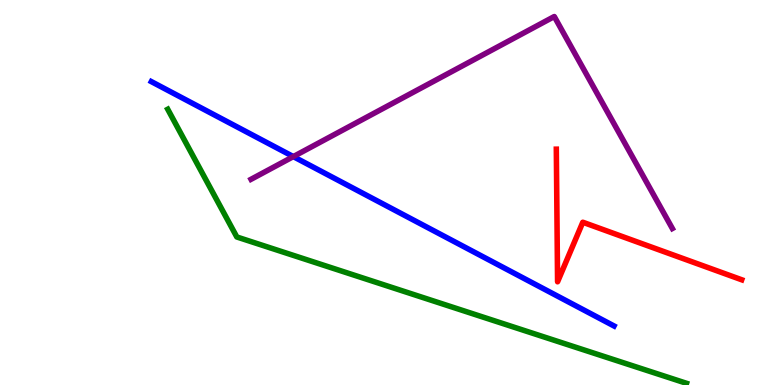[{'lines': ['blue', 'red'], 'intersections': []}, {'lines': ['green', 'red'], 'intersections': []}, {'lines': ['purple', 'red'], 'intersections': []}, {'lines': ['blue', 'green'], 'intersections': []}, {'lines': ['blue', 'purple'], 'intersections': [{'x': 3.78, 'y': 5.93}]}, {'lines': ['green', 'purple'], 'intersections': []}]